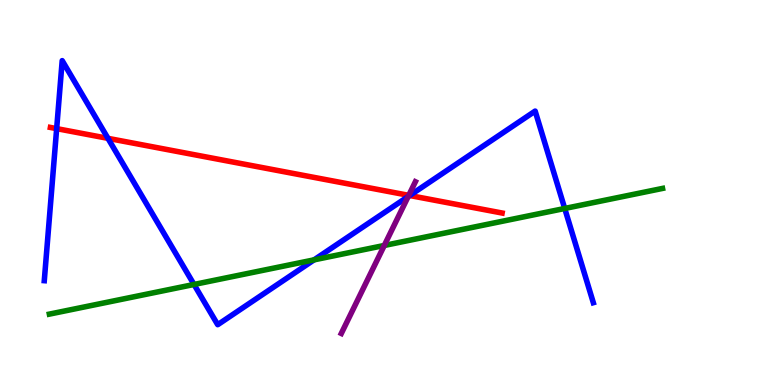[{'lines': ['blue', 'red'], 'intersections': [{'x': 0.731, 'y': 6.66}, {'x': 1.39, 'y': 6.41}, {'x': 5.29, 'y': 4.92}]}, {'lines': ['green', 'red'], 'intersections': []}, {'lines': ['purple', 'red'], 'intersections': [{'x': 5.27, 'y': 4.93}]}, {'lines': ['blue', 'green'], 'intersections': [{'x': 2.5, 'y': 2.61}, {'x': 4.05, 'y': 3.25}, {'x': 7.29, 'y': 4.59}]}, {'lines': ['blue', 'purple'], 'intersections': [{'x': 5.27, 'y': 4.9}]}, {'lines': ['green', 'purple'], 'intersections': [{'x': 4.96, 'y': 3.62}]}]